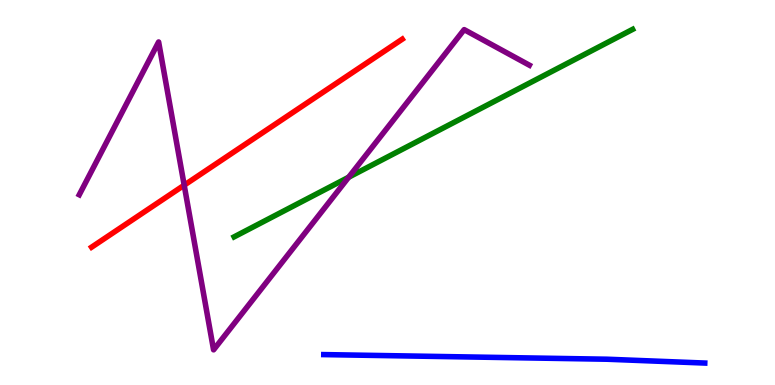[{'lines': ['blue', 'red'], 'intersections': []}, {'lines': ['green', 'red'], 'intersections': []}, {'lines': ['purple', 'red'], 'intersections': [{'x': 2.38, 'y': 5.19}]}, {'lines': ['blue', 'green'], 'intersections': []}, {'lines': ['blue', 'purple'], 'intersections': []}, {'lines': ['green', 'purple'], 'intersections': [{'x': 4.5, 'y': 5.4}]}]